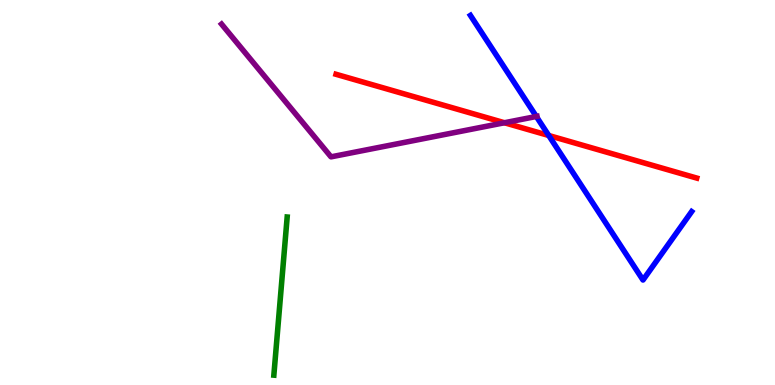[{'lines': ['blue', 'red'], 'intersections': [{'x': 7.08, 'y': 6.48}]}, {'lines': ['green', 'red'], 'intersections': []}, {'lines': ['purple', 'red'], 'intersections': [{'x': 6.51, 'y': 6.81}]}, {'lines': ['blue', 'green'], 'intersections': []}, {'lines': ['blue', 'purple'], 'intersections': [{'x': 6.92, 'y': 6.97}]}, {'lines': ['green', 'purple'], 'intersections': []}]